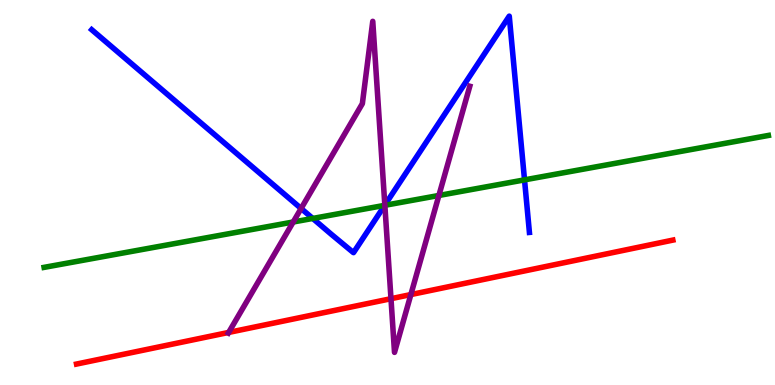[{'lines': ['blue', 'red'], 'intersections': []}, {'lines': ['green', 'red'], 'intersections': []}, {'lines': ['purple', 'red'], 'intersections': [{'x': 2.95, 'y': 1.37}, {'x': 5.04, 'y': 2.24}, {'x': 5.3, 'y': 2.35}]}, {'lines': ['blue', 'green'], 'intersections': [{'x': 4.04, 'y': 4.33}, {'x': 4.96, 'y': 4.67}, {'x': 6.77, 'y': 5.33}]}, {'lines': ['blue', 'purple'], 'intersections': [{'x': 3.89, 'y': 4.58}, {'x': 4.97, 'y': 4.67}]}, {'lines': ['green', 'purple'], 'intersections': [{'x': 3.78, 'y': 4.23}, {'x': 4.97, 'y': 4.67}, {'x': 5.66, 'y': 4.92}]}]